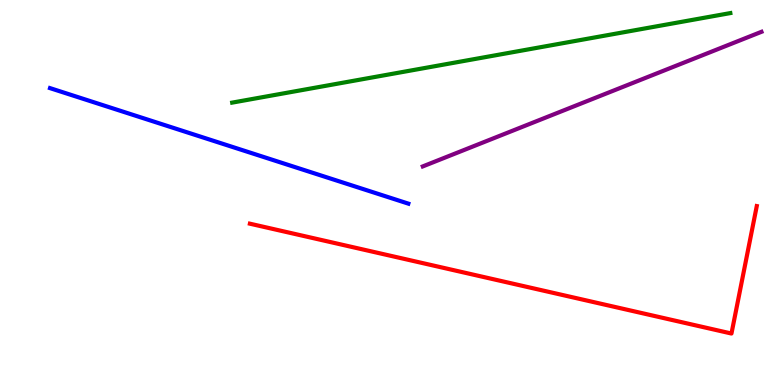[{'lines': ['blue', 'red'], 'intersections': []}, {'lines': ['green', 'red'], 'intersections': []}, {'lines': ['purple', 'red'], 'intersections': []}, {'lines': ['blue', 'green'], 'intersections': []}, {'lines': ['blue', 'purple'], 'intersections': []}, {'lines': ['green', 'purple'], 'intersections': []}]